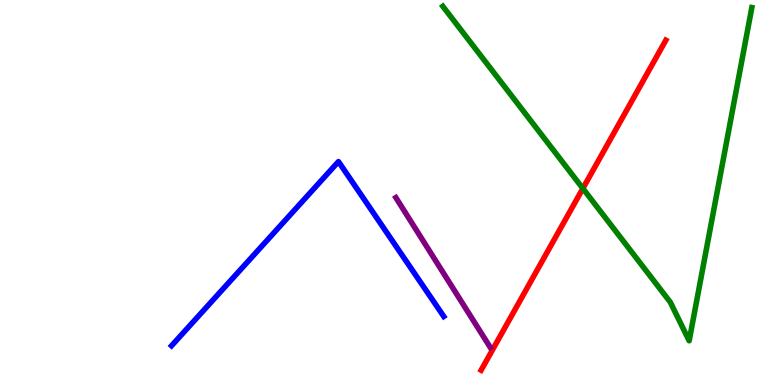[{'lines': ['blue', 'red'], 'intersections': []}, {'lines': ['green', 'red'], 'intersections': [{'x': 7.52, 'y': 5.1}]}, {'lines': ['purple', 'red'], 'intersections': []}, {'lines': ['blue', 'green'], 'intersections': []}, {'lines': ['blue', 'purple'], 'intersections': []}, {'lines': ['green', 'purple'], 'intersections': []}]